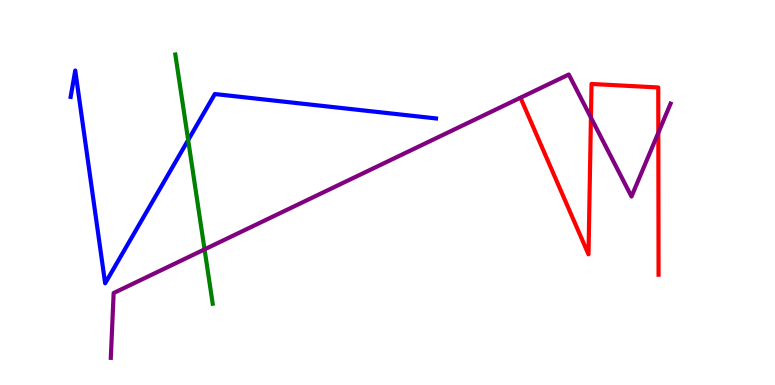[{'lines': ['blue', 'red'], 'intersections': []}, {'lines': ['green', 'red'], 'intersections': []}, {'lines': ['purple', 'red'], 'intersections': [{'x': 7.62, 'y': 6.95}, {'x': 8.49, 'y': 6.55}]}, {'lines': ['blue', 'green'], 'intersections': [{'x': 2.43, 'y': 6.36}]}, {'lines': ['blue', 'purple'], 'intersections': []}, {'lines': ['green', 'purple'], 'intersections': [{'x': 2.64, 'y': 3.52}]}]